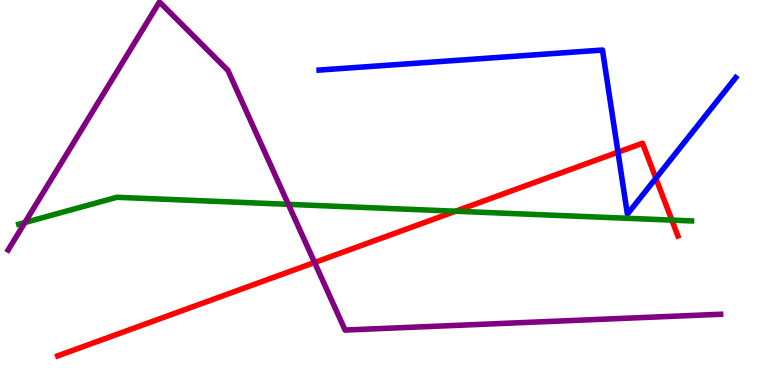[{'lines': ['blue', 'red'], 'intersections': [{'x': 7.97, 'y': 6.05}, {'x': 8.46, 'y': 5.37}]}, {'lines': ['green', 'red'], 'intersections': [{'x': 5.88, 'y': 4.51}, {'x': 8.67, 'y': 4.28}]}, {'lines': ['purple', 'red'], 'intersections': [{'x': 4.06, 'y': 3.18}]}, {'lines': ['blue', 'green'], 'intersections': []}, {'lines': ['blue', 'purple'], 'intersections': []}, {'lines': ['green', 'purple'], 'intersections': [{'x': 0.321, 'y': 4.22}, {'x': 3.72, 'y': 4.69}]}]